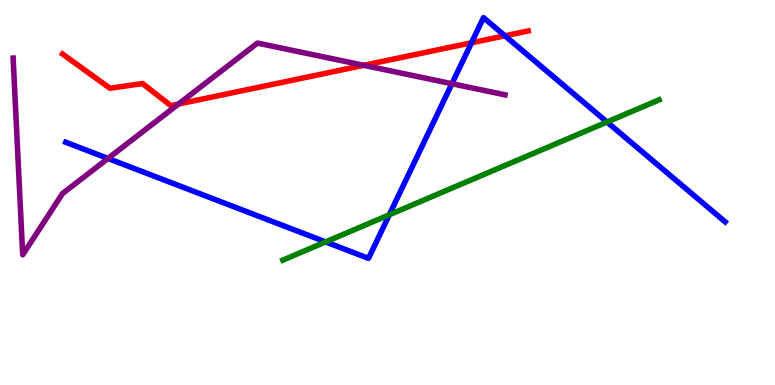[{'lines': ['blue', 'red'], 'intersections': [{'x': 6.08, 'y': 8.89}, {'x': 6.52, 'y': 9.07}]}, {'lines': ['green', 'red'], 'intersections': []}, {'lines': ['purple', 'red'], 'intersections': [{'x': 2.3, 'y': 7.3}, {'x': 4.69, 'y': 8.3}]}, {'lines': ['blue', 'green'], 'intersections': [{'x': 4.2, 'y': 3.72}, {'x': 5.02, 'y': 4.42}, {'x': 7.83, 'y': 6.83}]}, {'lines': ['blue', 'purple'], 'intersections': [{'x': 1.39, 'y': 5.88}, {'x': 5.83, 'y': 7.83}]}, {'lines': ['green', 'purple'], 'intersections': []}]